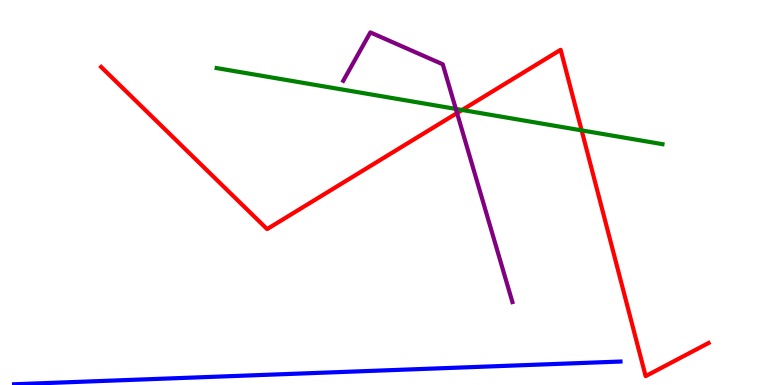[{'lines': ['blue', 'red'], 'intersections': []}, {'lines': ['green', 'red'], 'intersections': [{'x': 5.96, 'y': 7.14}, {'x': 7.5, 'y': 6.61}]}, {'lines': ['purple', 'red'], 'intersections': [{'x': 5.9, 'y': 7.06}]}, {'lines': ['blue', 'green'], 'intersections': []}, {'lines': ['blue', 'purple'], 'intersections': []}, {'lines': ['green', 'purple'], 'intersections': [{'x': 5.88, 'y': 7.17}]}]